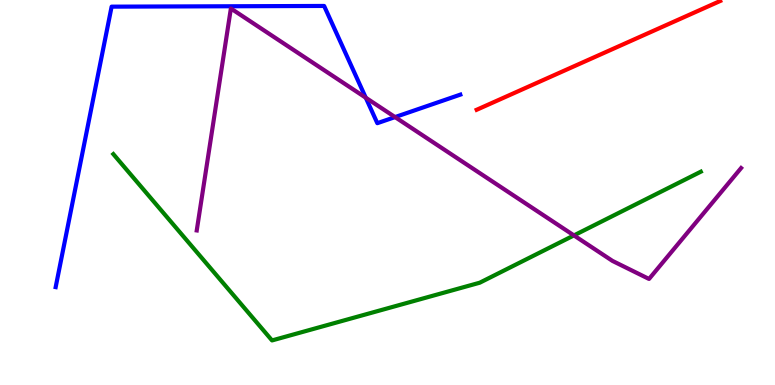[{'lines': ['blue', 'red'], 'intersections': []}, {'lines': ['green', 'red'], 'intersections': []}, {'lines': ['purple', 'red'], 'intersections': []}, {'lines': ['blue', 'green'], 'intersections': []}, {'lines': ['blue', 'purple'], 'intersections': [{'x': 4.72, 'y': 7.46}, {'x': 5.1, 'y': 6.96}]}, {'lines': ['green', 'purple'], 'intersections': [{'x': 7.41, 'y': 3.89}]}]